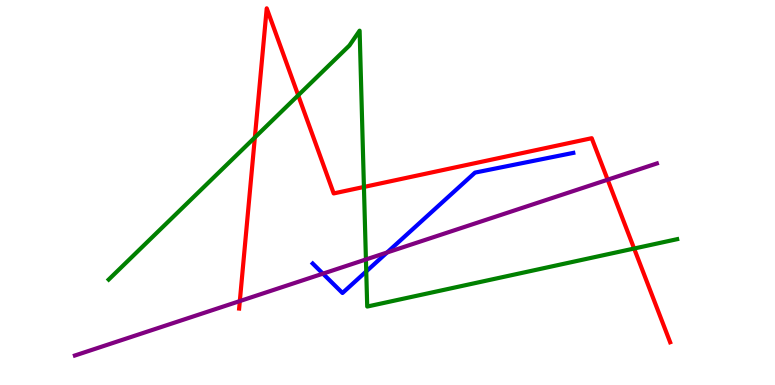[{'lines': ['blue', 'red'], 'intersections': []}, {'lines': ['green', 'red'], 'intersections': [{'x': 3.29, 'y': 6.43}, {'x': 3.85, 'y': 7.52}, {'x': 4.7, 'y': 5.14}, {'x': 8.18, 'y': 3.54}]}, {'lines': ['purple', 'red'], 'intersections': [{'x': 3.09, 'y': 2.18}, {'x': 7.84, 'y': 5.33}]}, {'lines': ['blue', 'green'], 'intersections': [{'x': 4.73, 'y': 2.95}]}, {'lines': ['blue', 'purple'], 'intersections': [{'x': 4.17, 'y': 2.89}, {'x': 4.99, 'y': 3.44}]}, {'lines': ['green', 'purple'], 'intersections': [{'x': 4.72, 'y': 3.26}]}]